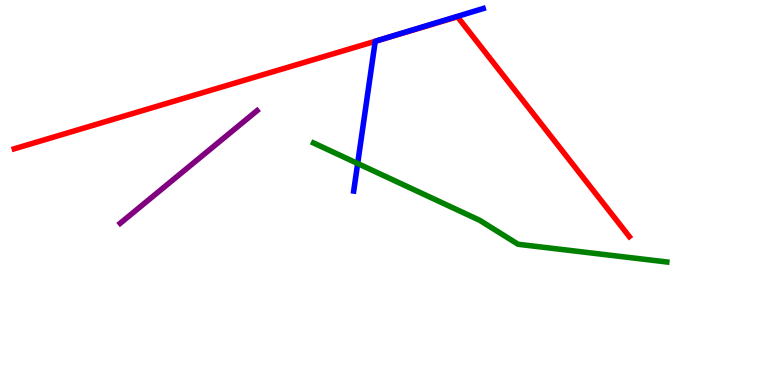[{'lines': ['blue', 'red'], 'intersections': [{'x': 4.84, 'y': 8.93}]}, {'lines': ['green', 'red'], 'intersections': []}, {'lines': ['purple', 'red'], 'intersections': []}, {'lines': ['blue', 'green'], 'intersections': [{'x': 4.61, 'y': 5.75}]}, {'lines': ['blue', 'purple'], 'intersections': []}, {'lines': ['green', 'purple'], 'intersections': []}]